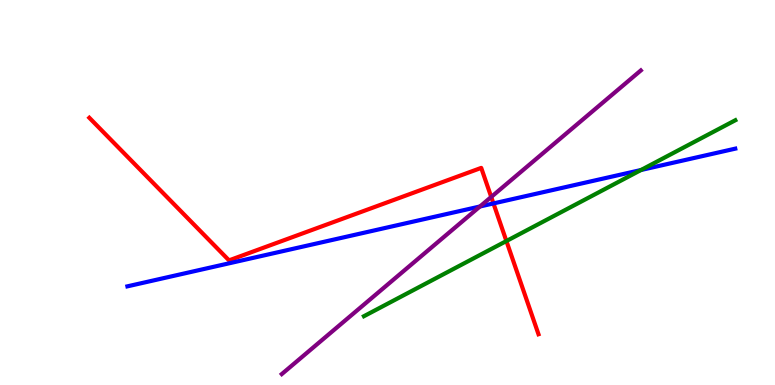[{'lines': ['blue', 'red'], 'intersections': [{'x': 6.37, 'y': 4.72}]}, {'lines': ['green', 'red'], 'intersections': [{'x': 6.53, 'y': 3.74}]}, {'lines': ['purple', 'red'], 'intersections': [{'x': 6.34, 'y': 4.88}]}, {'lines': ['blue', 'green'], 'intersections': [{'x': 8.27, 'y': 5.58}]}, {'lines': ['blue', 'purple'], 'intersections': [{'x': 6.19, 'y': 4.64}]}, {'lines': ['green', 'purple'], 'intersections': []}]